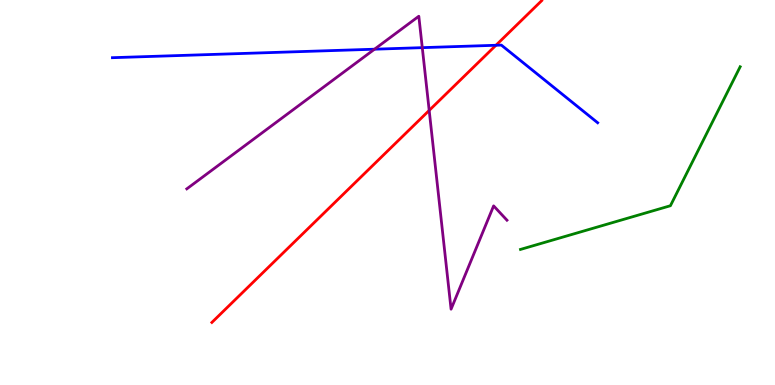[{'lines': ['blue', 'red'], 'intersections': [{'x': 6.4, 'y': 8.82}]}, {'lines': ['green', 'red'], 'intersections': []}, {'lines': ['purple', 'red'], 'intersections': [{'x': 5.54, 'y': 7.13}]}, {'lines': ['blue', 'green'], 'intersections': []}, {'lines': ['blue', 'purple'], 'intersections': [{'x': 4.83, 'y': 8.72}, {'x': 5.45, 'y': 8.76}]}, {'lines': ['green', 'purple'], 'intersections': []}]